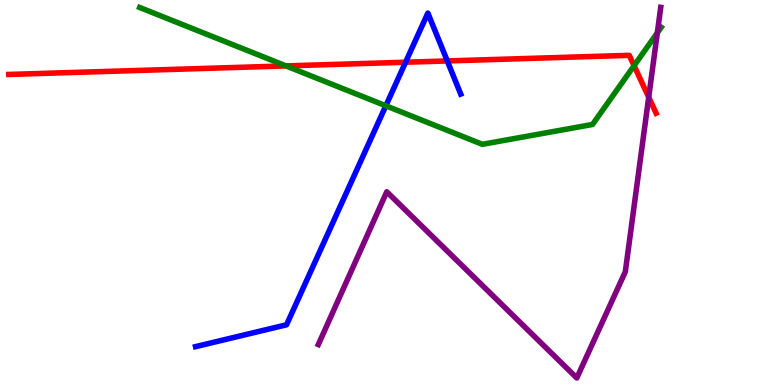[{'lines': ['blue', 'red'], 'intersections': [{'x': 5.23, 'y': 8.38}, {'x': 5.77, 'y': 8.42}]}, {'lines': ['green', 'red'], 'intersections': [{'x': 3.69, 'y': 8.29}, {'x': 8.18, 'y': 8.29}]}, {'lines': ['purple', 'red'], 'intersections': [{'x': 8.37, 'y': 7.47}]}, {'lines': ['blue', 'green'], 'intersections': [{'x': 4.98, 'y': 7.25}]}, {'lines': ['blue', 'purple'], 'intersections': []}, {'lines': ['green', 'purple'], 'intersections': [{'x': 8.48, 'y': 9.15}]}]